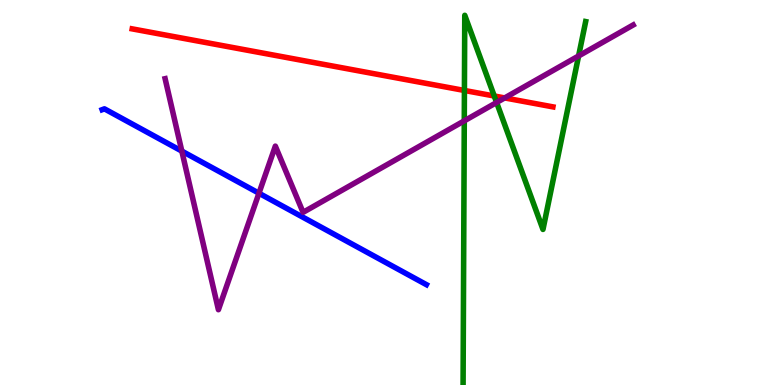[{'lines': ['blue', 'red'], 'intersections': []}, {'lines': ['green', 'red'], 'intersections': [{'x': 5.99, 'y': 7.65}, {'x': 6.38, 'y': 7.51}]}, {'lines': ['purple', 'red'], 'intersections': [{'x': 6.51, 'y': 7.46}]}, {'lines': ['blue', 'green'], 'intersections': []}, {'lines': ['blue', 'purple'], 'intersections': [{'x': 2.35, 'y': 6.08}, {'x': 3.34, 'y': 4.98}]}, {'lines': ['green', 'purple'], 'intersections': [{'x': 5.99, 'y': 6.86}, {'x': 6.41, 'y': 7.34}, {'x': 7.47, 'y': 8.55}]}]